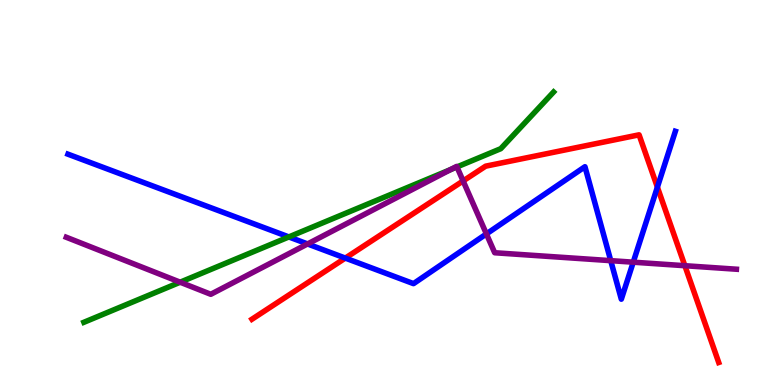[{'lines': ['blue', 'red'], 'intersections': [{'x': 4.46, 'y': 3.3}, {'x': 8.48, 'y': 5.14}]}, {'lines': ['green', 'red'], 'intersections': []}, {'lines': ['purple', 'red'], 'intersections': [{'x': 5.98, 'y': 5.3}, {'x': 8.84, 'y': 3.1}]}, {'lines': ['blue', 'green'], 'intersections': [{'x': 3.73, 'y': 3.85}]}, {'lines': ['blue', 'purple'], 'intersections': [{'x': 3.97, 'y': 3.66}, {'x': 6.28, 'y': 3.92}, {'x': 7.88, 'y': 3.23}, {'x': 8.17, 'y': 3.19}]}, {'lines': ['green', 'purple'], 'intersections': [{'x': 2.32, 'y': 2.67}, {'x': 5.81, 'y': 5.59}, {'x': 5.9, 'y': 5.66}]}]